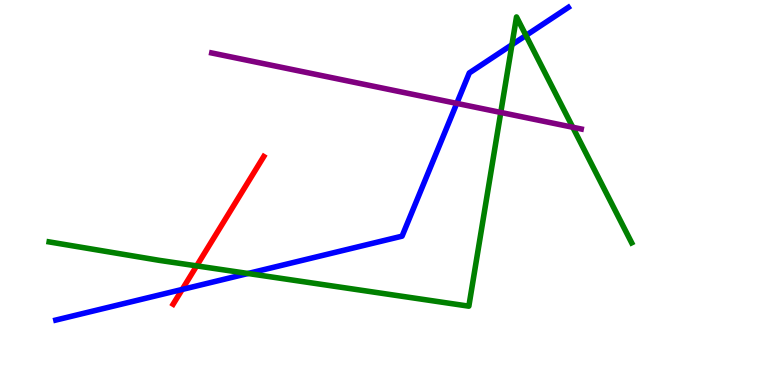[{'lines': ['blue', 'red'], 'intersections': [{'x': 2.35, 'y': 2.48}]}, {'lines': ['green', 'red'], 'intersections': [{'x': 2.54, 'y': 3.09}]}, {'lines': ['purple', 'red'], 'intersections': []}, {'lines': ['blue', 'green'], 'intersections': [{'x': 3.2, 'y': 2.9}, {'x': 6.61, 'y': 8.84}, {'x': 6.79, 'y': 9.08}]}, {'lines': ['blue', 'purple'], 'intersections': [{'x': 5.89, 'y': 7.31}]}, {'lines': ['green', 'purple'], 'intersections': [{'x': 6.46, 'y': 7.08}, {'x': 7.39, 'y': 6.69}]}]